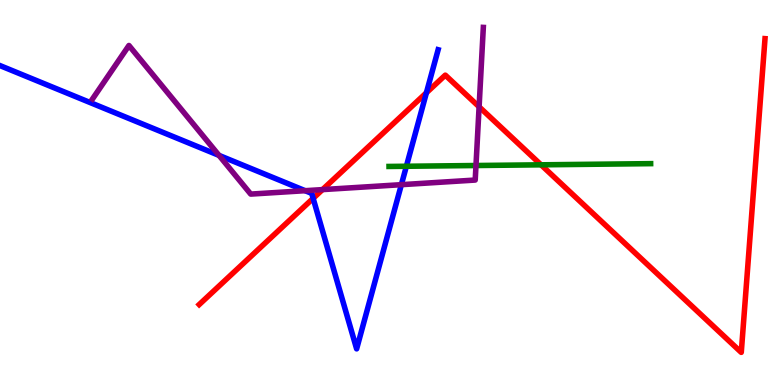[{'lines': ['blue', 'red'], 'intersections': [{'x': 4.04, 'y': 4.85}, {'x': 5.5, 'y': 7.59}]}, {'lines': ['green', 'red'], 'intersections': [{'x': 6.98, 'y': 5.72}]}, {'lines': ['purple', 'red'], 'intersections': [{'x': 4.16, 'y': 5.08}, {'x': 6.18, 'y': 7.23}]}, {'lines': ['blue', 'green'], 'intersections': [{'x': 5.24, 'y': 5.68}]}, {'lines': ['blue', 'purple'], 'intersections': [{'x': 2.83, 'y': 5.96}, {'x': 3.94, 'y': 5.05}, {'x': 5.18, 'y': 5.2}]}, {'lines': ['green', 'purple'], 'intersections': [{'x': 6.14, 'y': 5.7}]}]